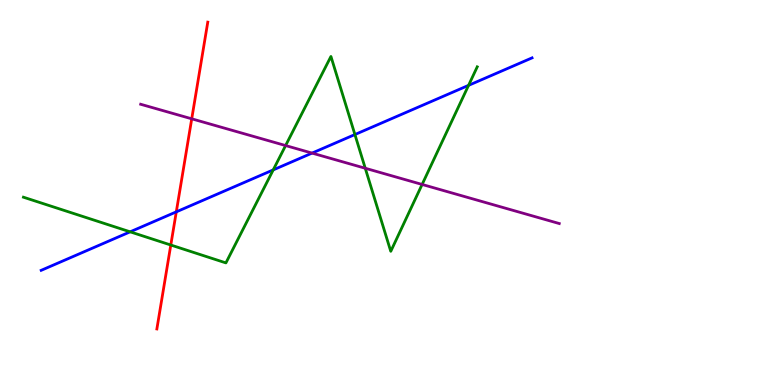[{'lines': ['blue', 'red'], 'intersections': [{'x': 2.27, 'y': 4.5}]}, {'lines': ['green', 'red'], 'intersections': [{'x': 2.2, 'y': 3.64}]}, {'lines': ['purple', 'red'], 'intersections': [{'x': 2.47, 'y': 6.91}]}, {'lines': ['blue', 'green'], 'intersections': [{'x': 1.68, 'y': 3.98}, {'x': 3.53, 'y': 5.59}, {'x': 4.58, 'y': 6.51}, {'x': 6.05, 'y': 7.78}]}, {'lines': ['blue', 'purple'], 'intersections': [{'x': 4.03, 'y': 6.02}]}, {'lines': ['green', 'purple'], 'intersections': [{'x': 3.69, 'y': 6.22}, {'x': 4.71, 'y': 5.63}, {'x': 5.45, 'y': 5.21}]}]